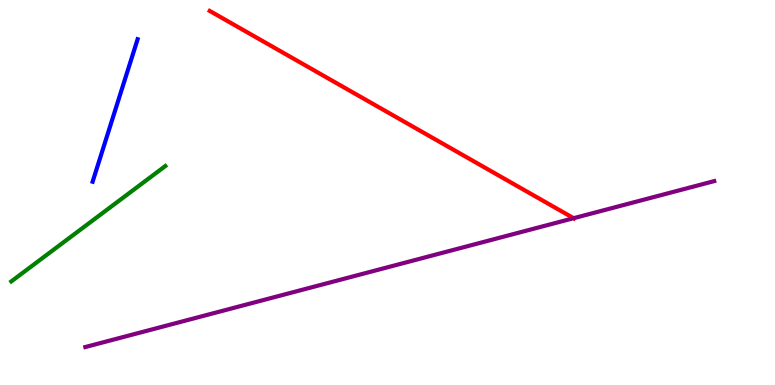[{'lines': ['blue', 'red'], 'intersections': []}, {'lines': ['green', 'red'], 'intersections': []}, {'lines': ['purple', 'red'], 'intersections': [{'x': 7.4, 'y': 4.33}]}, {'lines': ['blue', 'green'], 'intersections': []}, {'lines': ['blue', 'purple'], 'intersections': []}, {'lines': ['green', 'purple'], 'intersections': []}]